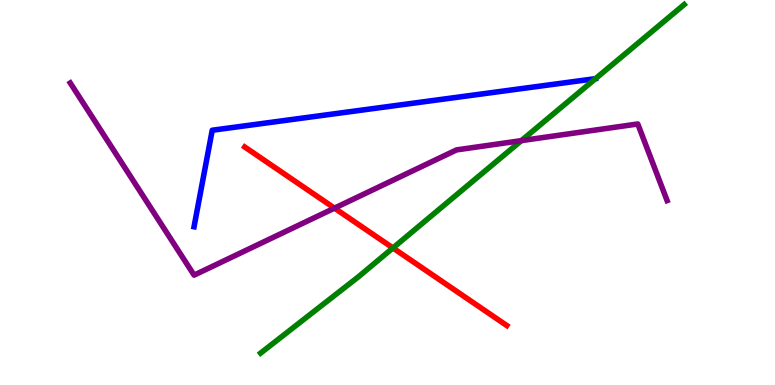[{'lines': ['blue', 'red'], 'intersections': []}, {'lines': ['green', 'red'], 'intersections': [{'x': 5.07, 'y': 3.56}]}, {'lines': ['purple', 'red'], 'intersections': [{'x': 4.32, 'y': 4.59}]}, {'lines': ['blue', 'green'], 'intersections': []}, {'lines': ['blue', 'purple'], 'intersections': []}, {'lines': ['green', 'purple'], 'intersections': [{'x': 6.73, 'y': 6.35}]}]